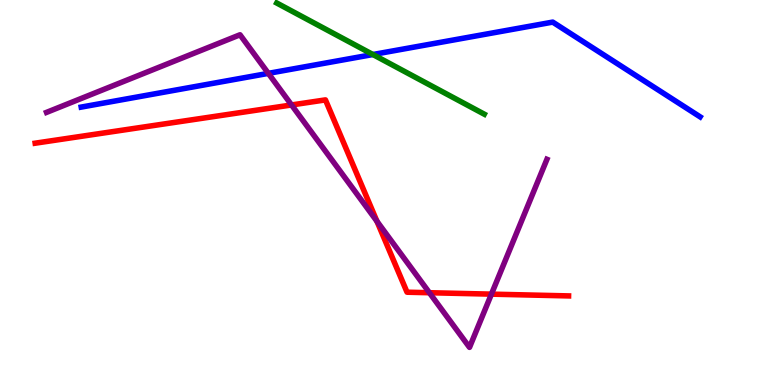[{'lines': ['blue', 'red'], 'intersections': []}, {'lines': ['green', 'red'], 'intersections': []}, {'lines': ['purple', 'red'], 'intersections': [{'x': 3.76, 'y': 7.27}, {'x': 4.86, 'y': 4.25}, {'x': 5.54, 'y': 2.4}, {'x': 6.34, 'y': 2.36}]}, {'lines': ['blue', 'green'], 'intersections': [{'x': 4.81, 'y': 8.58}]}, {'lines': ['blue', 'purple'], 'intersections': [{'x': 3.46, 'y': 8.09}]}, {'lines': ['green', 'purple'], 'intersections': []}]